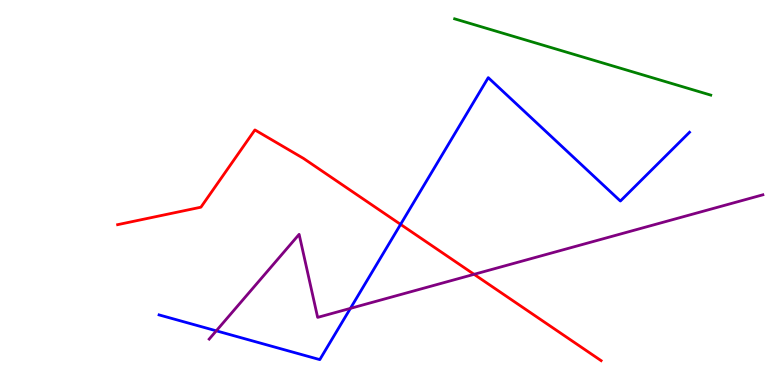[{'lines': ['blue', 'red'], 'intersections': [{'x': 5.17, 'y': 4.17}]}, {'lines': ['green', 'red'], 'intersections': []}, {'lines': ['purple', 'red'], 'intersections': [{'x': 6.12, 'y': 2.87}]}, {'lines': ['blue', 'green'], 'intersections': []}, {'lines': ['blue', 'purple'], 'intersections': [{'x': 2.79, 'y': 1.41}, {'x': 4.52, 'y': 1.99}]}, {'lines': ['green', 'purple'], 'intersections': []}]